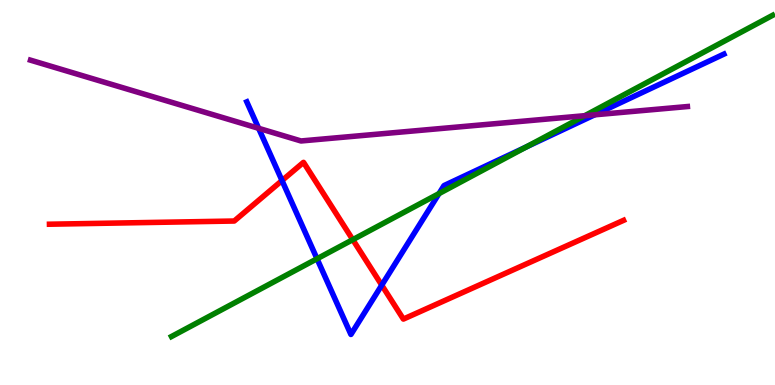[{'lines': ['blue', 'red'], 'intersections': [{'x': 3.64, 'y': 5.31}, {'x': 4.93, 'y': 2.59}]}, {'lines': ['green', 'red'], 'intersections': [{'x': 4.55, 'y': 3.77}]}, {'lines': ['purple', 'red'], 'intersections': []}, {'lines': ['blue', 'green'], 'intersections': [{'x': 4.09, 'y': 3.28}, {'x': 5.66, 'y': 4.97}, {'x': 6.79, 'y': 6.19}]}, {'lines': ['blue', 'purple'], 'intersections': [{'x': 3.34, 'y': 6.67}, {'x': 7.67, 'y': 7.02}]}, {'lines': ['green', 'purple'], 'intersections': [{'x': 7.55, 'y': 7.0}]}]